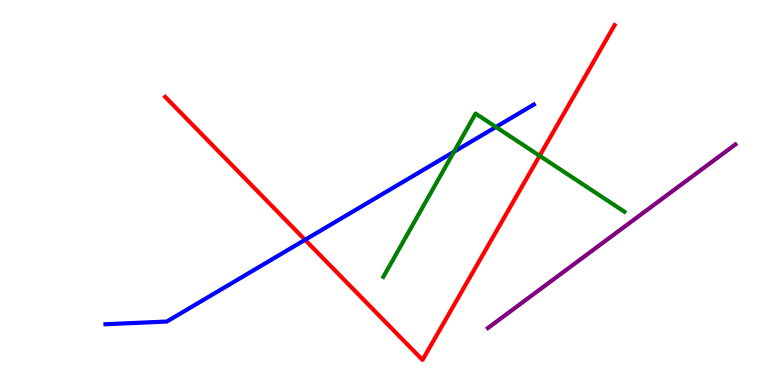[{'lines': ['blue', 'red'], 'intersections': [{'x': 3.94, 'y': 3.77}]}, {'lines': ['green', 'red'], 'intersections': [{'x': 6.96, 'y': 5.95}]}, {'lines': ['purple', 'red'], 'intersections': []}, {'lines': ['blue', 'green'], 'intersections': [{'x': 5.86, 'y': 6.06}, {'x': 6.4, 'y': 6.7}]}, {'lines': ['blue', 'purple'], 'intersections': []}, {'lines': ['green', 'purple'], 'intersections': []}]